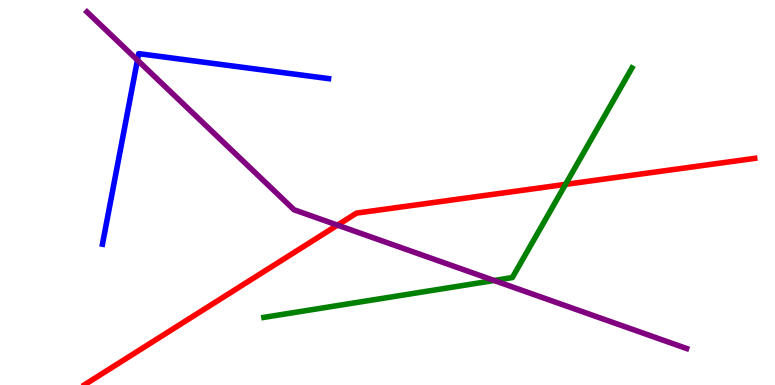[{'lines': ['blue', 'red'], 'intersections': []}, {'lines': ['green', 'red'], 'intersections': [{'x': 7.3, 'y': 5.21}]}, {'lines': ['purple', 'red'], 'intersections': [{'x': 4.35, 'y': 4.15}]}, {'lines': ['blue', 'green'], 'intersections': []}, {'lines': ['blue', 'purple'], 'intersections': [{'x': 1.77, 'y': 8.44}]}, {'lines': ['green', 'purple'], 'intersections': [{'x': 6.38, 'y': 2.71}]}]